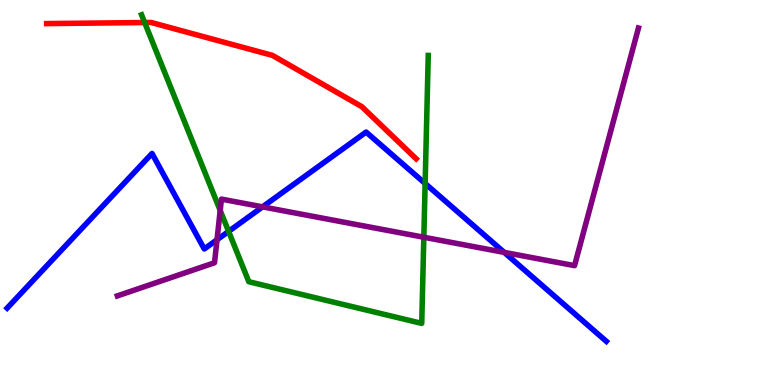[{'lines': ['blue', 'red'], 'intersections': []}, {'lines': ['green', 'red'], 'intersections': [{'x': 1.87, 'y': 9.41}]}, {'lines': ['purple', 'red'], 'intersections': []}, {'lines': ['blue', 'green'], 'intersections': [{'x': 2.95, 'y': 3.99}, {'x': 5.49, 'y': 5.23}]}, {'lines': ['blue', 'purple'], 'intersections': [{'x': 2.8, 'y': 3.77}, {'x': 3.39, 'y': 4.63}, {'x': 6.51, 'y': 3.44}]}, {'lines': ['green', 'purple'], 'intersections': [{'x': 2.84, 'y': 4.53}, {'x': 5.47, 'y': 3.84}]}]